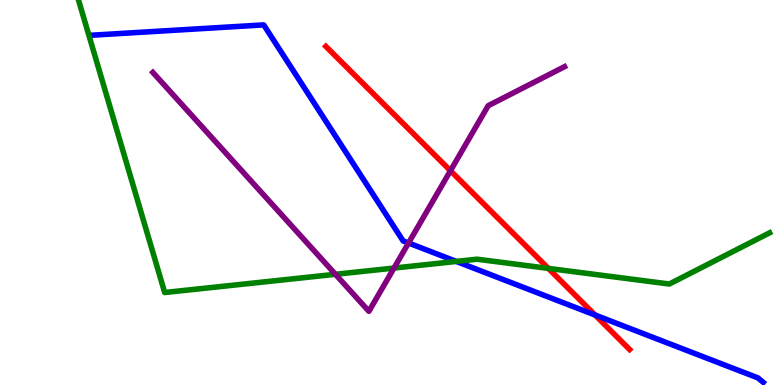[{'lines': ['blue', 'red'], 'intersections': [{'x': 7.68, 'y': 1.82}]}, {'lines': ['green', 'red'], 'intersections': [{'x': 7.08, 'y': 3.03}]}, {'lines': ['purple', 'red'], 'intersections': [{'x': 5.81, 'y': 5.57}]}, {'lines': ['blue', 'green'], 'intersections': [{'x': 5.89, 'y': 3.21}]}, {'lines': ['blue', 'purple'], 'intersections': [{'x': 5.27, 'y': 3.69}]}, {'lines': ['green', 'purple'], 'intersections': [{'x': 4.33, 'y': 2.88}, {'x': 5.08, 'y': 3.04}]}]